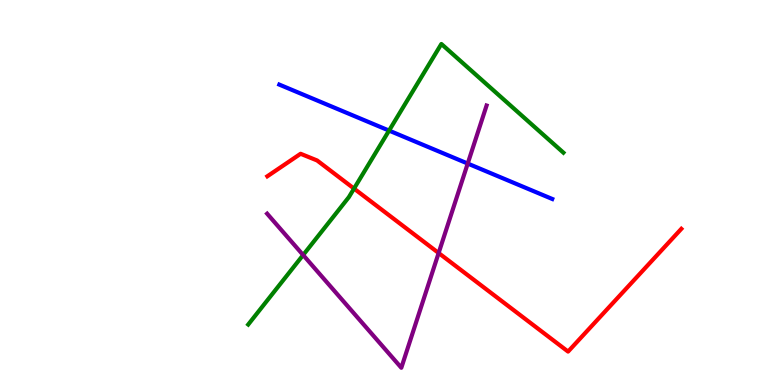[{'lines': ['blue', 'red'], 'intersections': []}, {'lines': ['green', 'red'], 'intersections': [{'x': 4.57, 'y': 5.1}]}, {'lines': ['purple', 'red'], 'intersections': [{'x': 5.66, 'y': 3.43}]}, {'lines': ['blue', 'green'], 'intersections': [{'x': 5.02, 'y': 6.61}]}, {'lines': ['blue', 'purple'], 'intersections': [{'x': 6.04, 'y': 5.75}]}, {'lines': ['green', 'purple'], 'intersections': [{'x': 3.91, 'y': 3.38}]}]